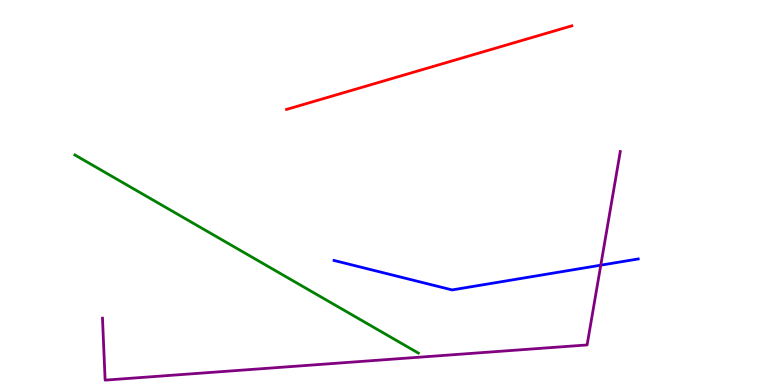[{'lines': ['blue', 'red'], 'intersections': []}, {'lines': ['green', 'red'], 'intersections': []}, {'lines': ['purple', 'red'], 'intersections': []}, {'lines': ['blue', 'green'], 'intersections': []}, {'lines': ['blue', 'purple'], 'intersections': [{'x': 7.75, 'y': 3.11}]}, {'lines': ['green', 'purple'], 'intersections': []}]